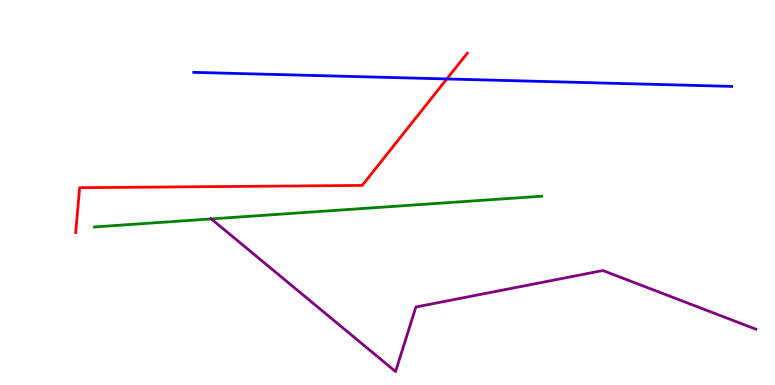[{'lines': ['blue', 'red'], 'intersections': [{'x': 5.77, 'y': 7.95}]}, {'lines': ['green', 'red'], 'intersections': []}, {'lines': ['purple', 'red'], 'intersections': []}, {'lines': ['blue', 'green'], 'intersections': []}, {'lines': ['blue', 'purple'], 'intersections': []}, {'lines': ['green', 'purple'], 'intersections': [{'x': 2.73, 'y': 4.31}]}]